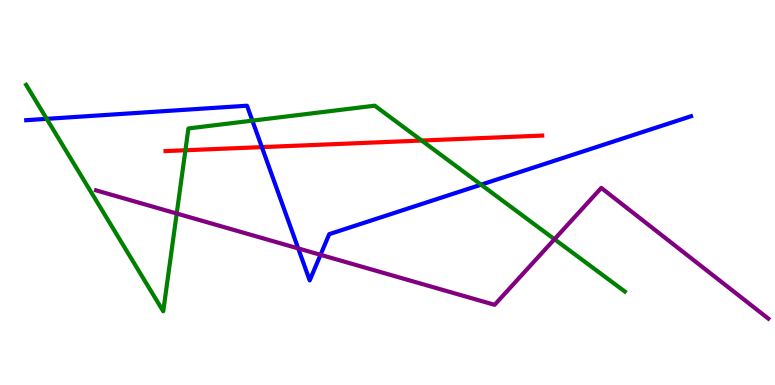[{'lines': ['blue', 'red'], 'intersections': [{'x': 3.38, 'y': 6.18}]}, {'lines': ['green', 'red'], 'intersections': [{'x': 2.39, 'y': 6.1}, {'x': 5.44, 'y': 6.35}]}, {'lines': ['purple', 'red'], 'intersections': []}, {'lines': ['blue', 'green'], 'intersections': [{'x': 0.603, 'y': 6.91}, {'x': 3.26, 'y': 6.87}, {'x': 6.21, 'y': 5.2}]}, {'lines': ['blue', 'purple'], 'intersections': [{'x': 3.85, 'y': 3.55}, {'x': 4.14, 'y': 3.38}]}, {'lines': ['green', 'purple'], 'intersections': [{'x': 2.28, 'y': 4.45}, {'x': 7.15, 'y': 3.79}]}]